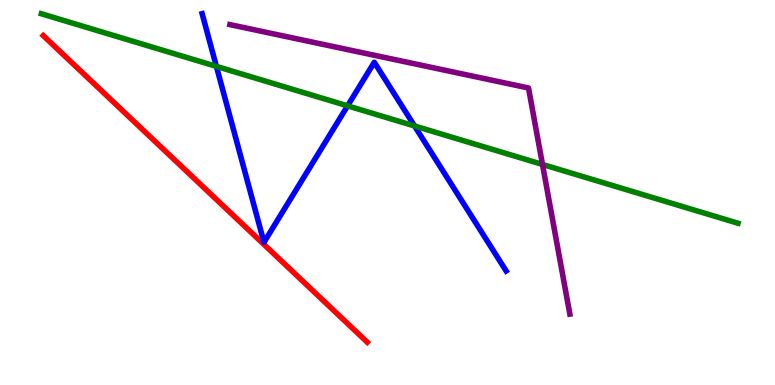[{'lines': ['blue', 'red'], 'intersections': []}, {'lines': ['green', 'red'], 'intersections': []}, {'lines': ['purple', 'red'], 'intersections': []}, {'lines': ['blue', 'green'], 'intersections': [{'x': 2.79, 'y': 8.28}, {'x': 4.49, 'y': 7.25}, {'x': 5.35, 'y': 6.73}]}, {'lines': ['blue', 'purple'], 'intersections': []}, {'lines': ['green', 'purple'], 'intersections': [{'x': 7.0, 'y': 5.73}]}]